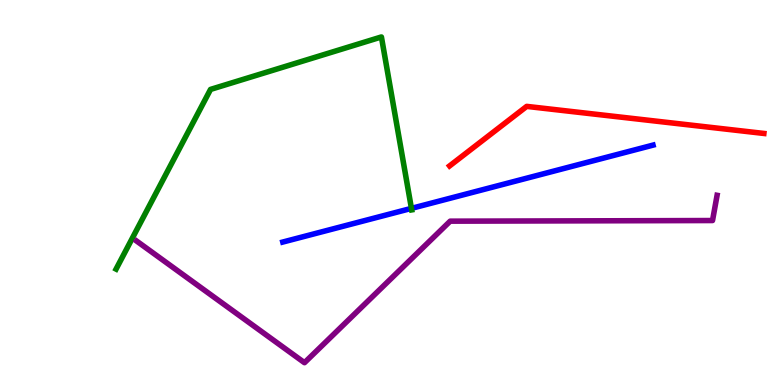[{'lines': ['blue', 'red'], 'intersections': []}, {'lines': ['green', 'red'], 'intersections': []}, {'lines': ['purple', 'red'], 'intersections': []}, {'lines': ['blue', 'green'], 'intersections': [{'x': 5.31, 'y': 4.59}]}, {'lines': ['blue', 'purple'], 'intersections': []}, {'lines': ['green', 'purple'], 'intersections': []}]